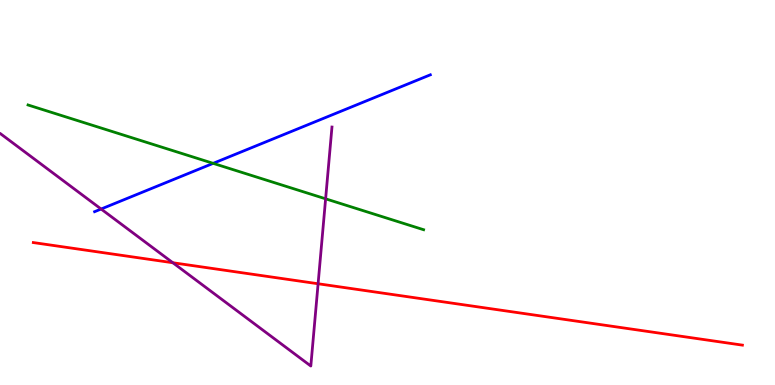[{'lines': ['blue', 'red'], 'intersections': []}, {'lines': ['green', 'red'], 'intersections': []}, {'lines': ['purple', 'red'], 'intersections': [{'x': 2.23, 'y': 3.18}, {'x': 4.1, 'y': 2.63}]}, {'lines': ['blue', 'green'], 'intersections': [{'x': 2.75, 'y': 5.76}]}, {'lines': ['blue', 'purple'], 'intersections': [{'x': 1.3, 'y': 4.57}]}, {'lines': ['green', 'purple'], 'intersections': [{'x': 4.2, 'y': 4.84}]}]